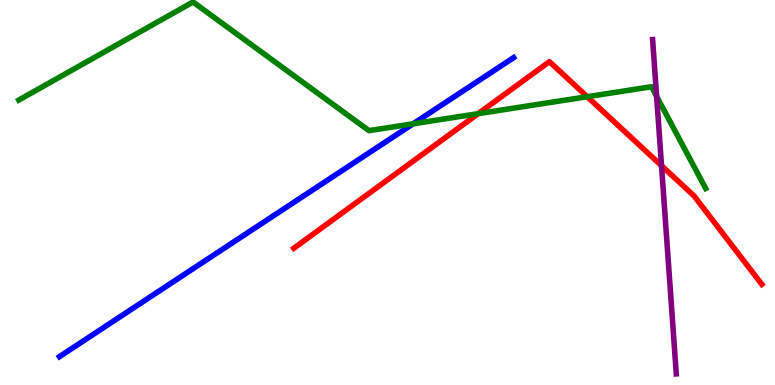[{'lines': ['blue', 'red'], 'intersections': []}, {'lines': ['green', 'red'], 'intersections': [{'x': 6.17, 'y': 7.05}, {'x': 7.58, 'y': 7.49}]}, {'lines': ['purple', 'red'], 'intersections': [{'x': 8.54, 'y': 5.7}]}, {'lines': ['blue', 'green'], 'intersections': [{'x': 5.33, 'y': 6.78}]}, {'lines': ['blue', 'purple'], 'intersections': []}, {'lines': ['green', 'purple'], 'intersections': [{'x': 8.47, 'y': 7.5}]}]